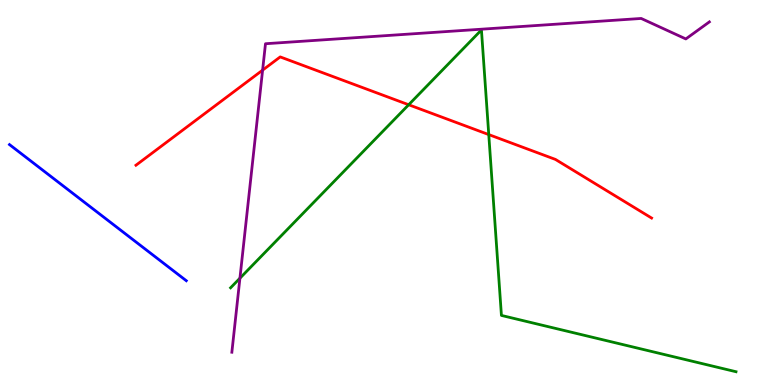[{'lines': ['blue', 'red'], 'intersections': []}, {'lines': ['green', 'red'], 'intersections': [{'x': 5.27, 'y': 7.28}, {'x': 6.31, 'y': 6.5}]}, {'lines': ['purple', 'red'], 'intersections': [{'x': 3.39, 'y': 8.18}]}, {'lines': ['blue', 'green'], 'intersections': []}, {'lines': ['blue', 'purple'], 'intersections': []}, {'lines': ['green', 'purple'], 'intersections': [{'x': 3.1, 'y': 2.77}]}]